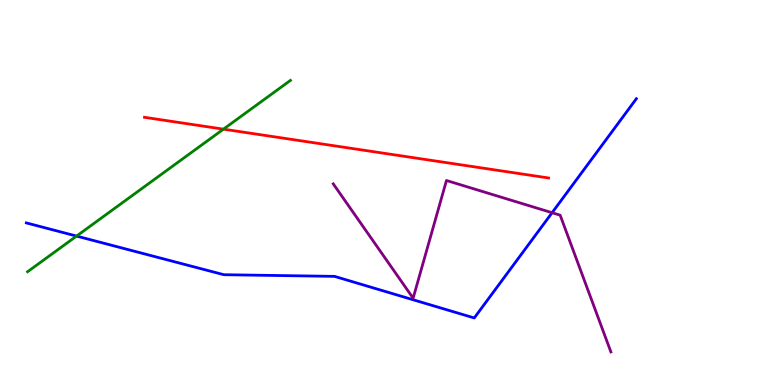[{'lines': ['blue', 'red'], 'intersections': []}, {'lines': ['green', 'red'], 'intersections': [{'x': 2.88, 'y': 6.65}]}, {'lines': ['purple', 'red'], 'intersections': []}, {'lines': ['blue', 'green'], 'intersections': [{'x': 0.988, 'y': 3.87}]}, {'lines': ['blue', 'purple'], 'intersections': [{'x': 7.12, 'y': 4.47}]}, {'lines': ['green', 'purple'], 'intersections': []}]